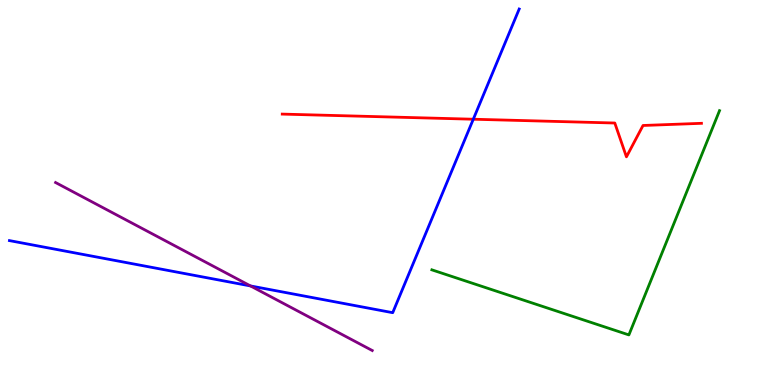[{'lines': ['blue', 'red'], 'intersections': [{'x': 6.11, 'y': 6.9}]}, {'lines': ['green', 'red'], 'intersections': []}, {'lines': ['purple', 'red'], 'intersections': []}, {'lines': ['blue', 'green'], 'intersections': []}, {'lines': ['blue', 'purple'], 'intersections': [{'x': 3.23, 'y': 2.57}]}, {'lines': ['green', 'purple'], 'intersections': []}]